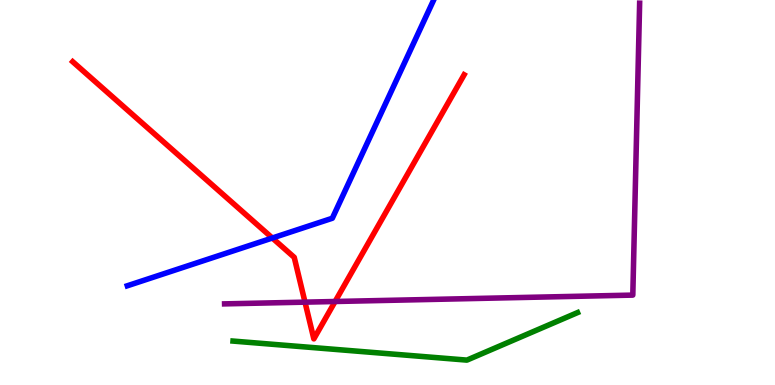[{'lines': ['blue', 'red'], 'intersections': [{'x': 3.51, 'y': 3.82}]}, {'lines': ['green', 'red'], 'intersections': []}, {'lines': ['purple', 'red'], 'intersections': [{'x': 3.94, 'y': 2.15}, {'x': 4.32, 'y': 2.17}]}, {'lines': ['blue', 'green'], 'intersections': []}, {'lines': ['blue', 'purple'], 'intersections': []}, {'lines': ['green', 'purple'], 'intersections': []}]